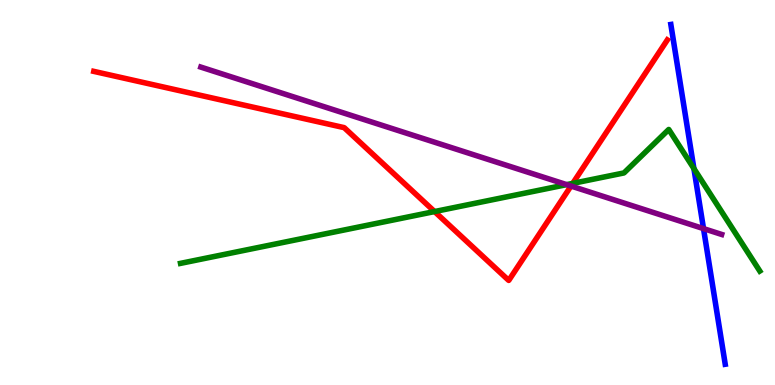[{'lines': ['blue', 'red'], 'intersections': []}, {'lines': ['green', 'red'], 'intersections': [{'x': 5.61, 'y': 4.5}, {'x': 7.39, 'y': 5.24}]}, {'lines': ['purple', 'red'], 'intersections': [{'x': 7.37, 'y': 5.17}]}, {'lines': ['blue', 'green'], 'intersections': [{'x': 8.95, 'y': 5.62}]}, {'lines': ['blue', 'purple'], 'intersections': [{'x': 9.08, 'y': 4.06}]}, {'lines': ['green', 'purple'], 'intersections': [{'x': 7.31, 'y': 5.2}]}]